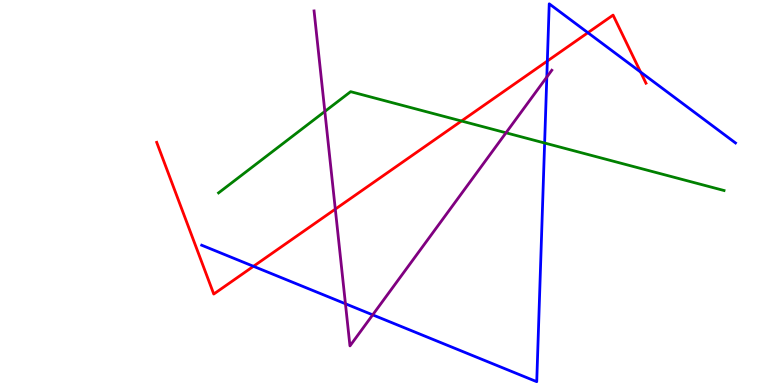[{'lines': ['blue', 'red'], 'intersections': [{'x': 3.27, 'y': 3.08}, {'x': 7.06, 'y': 8.41}, {'x': 7.59, 'y': 9.15}, {'x': 8.27, 'y': 8.13}]}, {'lines': ['green', 'red'], 'intersections': [{'x': 5.95, 'y': 6.86}]}, {'lines': ['purple', 'red'], 'intersections': [{'x': 4.33, 'y': 4.57}]}, {'lines': ['blue', 'green'], 'intersections': [{'x': 7.03, 'y': 6.29}]}, {'lines': ['blue', 'purple'], 'intersections': [{'x': 4.46, 'y': 2.11}, {'x': 4.81, 'y': 1.82}, {'x': 7.06, 'y': 8.0}]}, {'lines': ['green', 'purple'], 'intersections': [{'x': 4.19, 'y': 7.11}, {'x': 6.53, 'y': 6.55}]}]